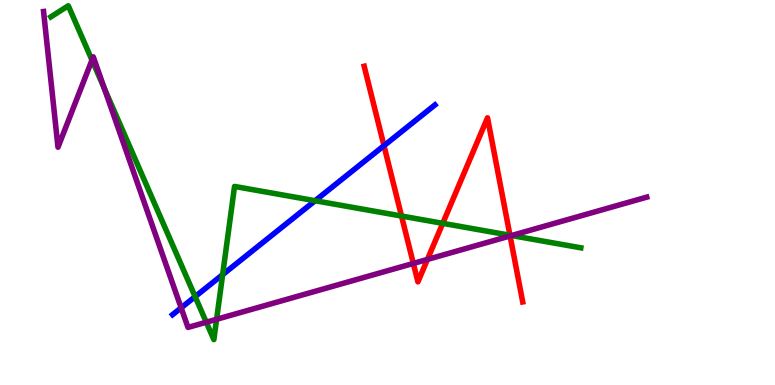[{'lines': ['blue', 'red'], 'intersections': [{'x': 4.95, 'y': 6.22}]}, {'lines': ['green', 'red'], 'intersections': [{'x': 5.18, 'y': 4.39}, {'x': 5.71, 'y': 4.2}, {'x': 6.58, 'y': 3.89}]}, {'lines': ['purple', 'red'], 'intersections': [{'x': 5.33, 'y': 3.16}, {'x': 5.52, 'y': 3.26}, {'x': 6.58, 'y': 3.87}]}, {'lines': ['blue', 'green'], 'intersections': [{'x': 2.52, 'y': 2.3}, {'x': 2.87, 'y': 2.87}, {'x': 4.07, 'y': 4.79}]}, {'lines': ['blue', 'purple'], 'intersections': [{'x': 2.34, 'y': 2.0}]}, {'lines': ['green', 'purple'], 'intersections': [{'x': 1.19, 'y': 8.44}, {'x': 1.35, 'y': 7.71}, {'x': 2.66, 'y': 1.63}, {'x': 2.79, 'y': 1.71}, {'x': 6.6, 'y': 3.88}]}]